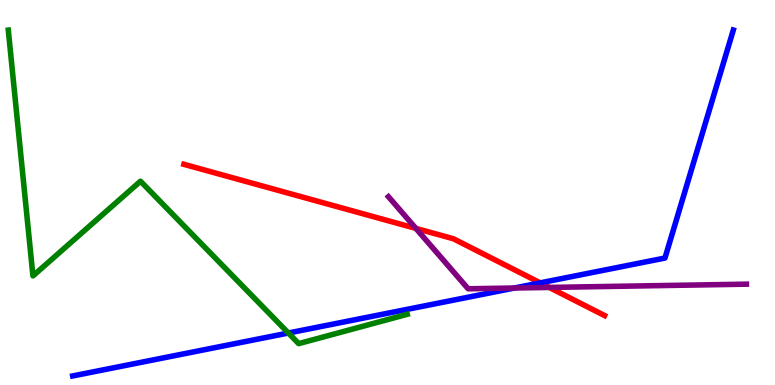[{'lines': ['blue', 'red'], 'intersections': [{'x': 6.97, 'y': 2.65}]}, {'lines': ['green', 'red'], 'intersections': []}, {'lines': ['purple', 'red'], 'intersections': [{'x': 5.37, 'y': 4.07}, {'x': 7.09, 'y': 2.53}]}, {'lines': ['blue', 'green'], 'intersections': [{'x': 3.72, 'y': 1.35}]}, {'lines': ['blue', 'purple'], 'intersections': [{'x': 6.64, 'y': 2.52}]}, {'lines': ['green', 'purple'], 'intersections': []}]